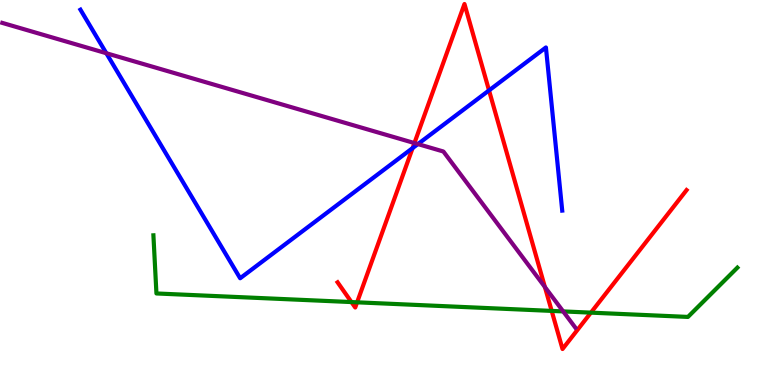[{'lines': ['blue', 'red'], 'intersections': [{'x': 5.32, 'y': 6.15}, {'x': 6.31, 'y': 7.65}]}, {'lines': ['green', 'red'], 'intersections': [{'x': 4.53, 'y': 2.15}, {'x': 4.61, 'y': 2.15}, {'x': 7.12, 'y': 1.92}, {'x': 7.62, 'y': 1.88}]}, {'lines': ['purple', 'red'], 'intersections': [{'x': 5.35, 'y': 6.28}, {'x': 7.03, 'y': 2.55}]}, {'lines': ['blue', 'green'], 'intersections': []}, {'lines': ['blue', 'purple'], 'intersections': [{'x': 1.37, 'y': 8.62}, {'x': 5.39, 'y': 6.26}]}, {'lines': ['green', 'purple'], 'intersections': [{'x': 7.27, 'y': 1.91}]}]